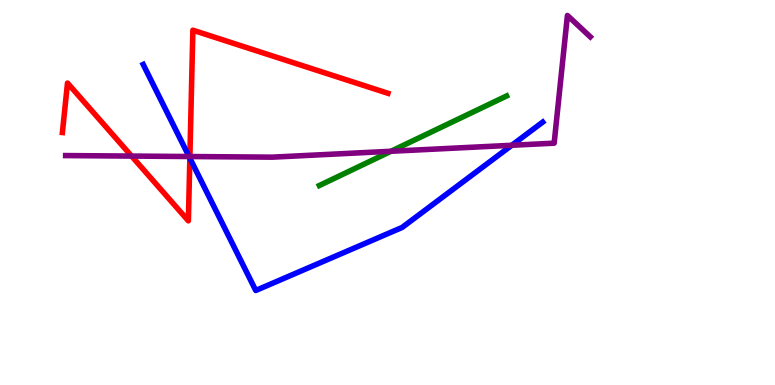[{'lines': ['blue', 'red'], 'intersections': [{'x': 2.45, 'y': 5.89}]}, {'lines': ['green', 'red'], 'intersections': []}, {'lines': ['purple', 'red'], 'intersections': [{'x': 1.7, 'y': 5.95}, {'x': 2.45, 'y': 5.93}]}, {'lines': ['blue', 'green'], 'intersections': []}, {'lines': ['blue', 'purple'], 'intersections': [{'x': 2.44, 'y': 5.93}, {'x': 6.6, 'y': 6.23}]}, {'lines': ['green', 'purple'], 'intersections': [{'x': 5.04, 'y': 6.07}]}]